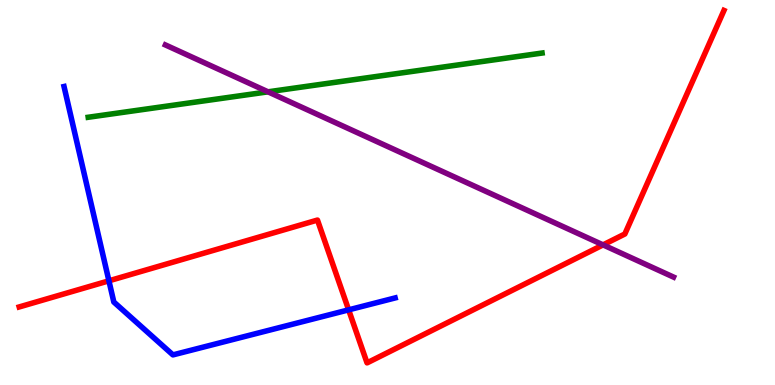[{'lines': ['blue', 'red'], 'intersections': [{'x': 1.41, 'y': 2.71}, {'x': 4.5, 'y': 1.95}]}, {'lines': ['green', 'red'], 'intersections': []}, {'lines': ['purple', 'red'], 'intersections': [{'x': 7.78, 'y': 3.64}]}, {'lines': ['blue', 'green'], 'intersections': []}, {'lines': ['blue', 'purple'], 'intersections': []}, {'lines': ['green', 'purple'], 'intersections': [{'x': 3.46, 'y': 7.61}]}]